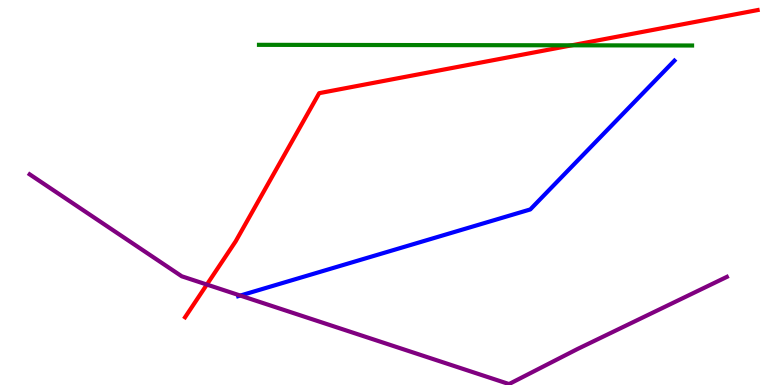[{'lines': ['blue', 'red'], 'intersections': []}, {'lines': ['green', 'red'], 'intersections': [{'x': 7.38, 'y': 8.82}]}, {'lines': ['purple', 'red'], 'intersections': [{'x': 2.67, 'y': 2.61}]}, {'lines': ['blue', 'green'], 'intersections': []}, {'lines': ['blue', 'purple'], 'intersections': [{'x': 3.1, 'y': 2.32}]}, {'lines': ['green', 'purple'], 'intersections': []}]